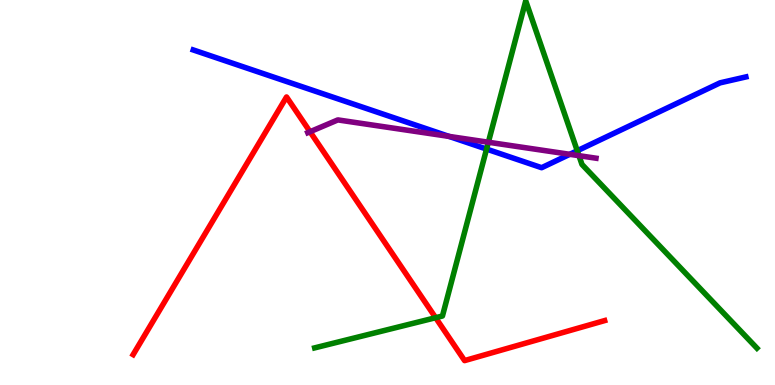[{'lines': ['blue', 'red'], 'intersections': []}, {'lines': ['green', 'red'], 'intersections': [{'x': 5.62, 'y': 1.75}]}, {'lines': ['purple', 'red'], 'intersections': [{'x': 4.0, 'y': 6.58}]}, {'lines': ['blue', 'green'], 'intersections': [{'x': 6.28, 'y': 6.13}, {'x': 7.45, 'y': 6.08}]}, {'lines': ['blue', 'purple'], 'intersections': [{'x': 5.79, 'y': 6.46}, {'x': 7.35, 'y': 5.99}]}, {'lines': ['green', 'purple'], 'intersections': [{'x': 6.3, 'y': 6.31}, {'x': 7.47, 'y': 5.96}]}]